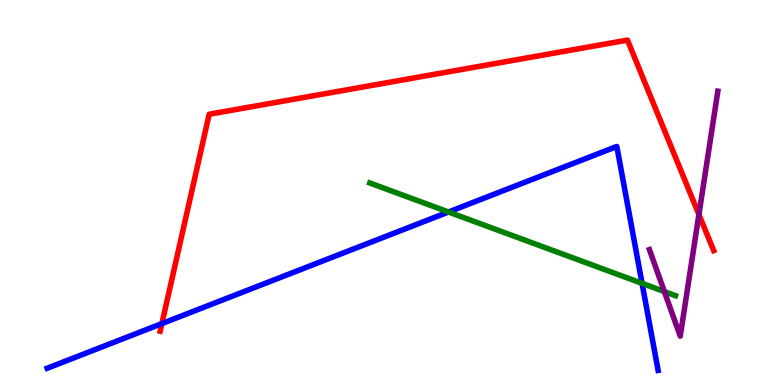[{'lines': ['blue', 'red'], 'intersections': [{'x': 2.09, 'y': 1.6}]}, {'lines': ['green', 'red'], 'intersections': []}, {'lines': ['purple', 'red'], 'intersections': [{'x': 9.02, 'y': 4.43}]}, {'lines': ['blue', 'green'], 'intersections': [{'x': 5.79, 'y': 4.49}, {'x': 8.28, 'y': 2.64}]}, {'lines': ['blue', 'purple'], 'intersections': []}, {'lines': ['green', 'purple'], 'intersections': [{'x': 8.57, 'y': 2.43}]}]